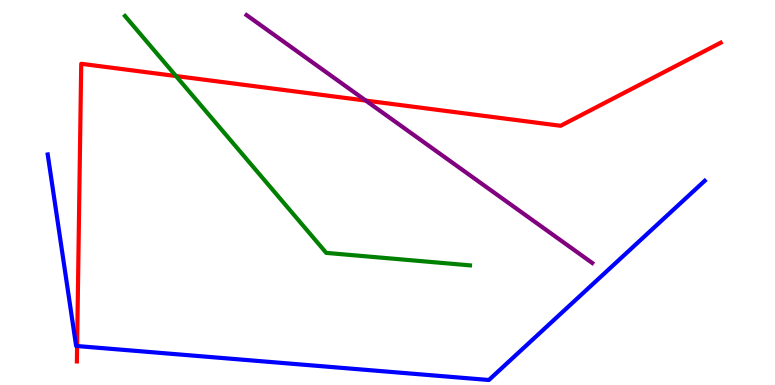[{'lines': ['blue', 'red'], 'intersections': [{'x': 0.995, 'y': 1.01}]}, {'lines': ['green', 'red'], 'intersections': [{'x': 2.27, 'y': 8.02}]}, {'lines': ['purple', 'red'], 'intersections': [{'x': 4.72, 'y': 7.39}]}, {'lines': ['blue', 'green'], 'intersections': []}, {'lines': ['blue', 'purple'], 'intersections': []}, {'lines': ['green', 'purple'], 'intersections': []}]